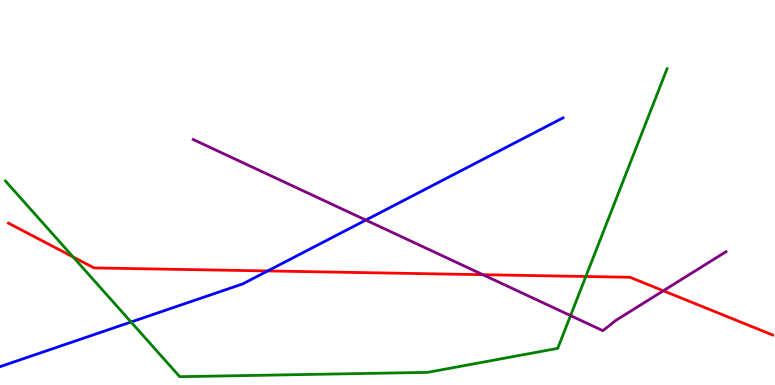[{'lines': ['blue', 'red'], 'intersections': [{'x': 3.45, 'y': 2.96}]}, {'lines': ['green', 'red'], 'intersections': [{'x': 0.943, 'y': 3.33}, {'x': 7.56, 'y': 2.82}]}, {'lines': ['purple', 'red'], 'intersections': [{'x': 6.23, 'y': 2.86}, {'x': 8.56, 'y': 2.45}]}, {'lines': ['blue', 'green'], 'intersections': [{'x': 1.69, 'y': 1.64}]}, {'lines': ['blue', 'purple'], 'intersections': [{'x': 4.72, 'y': 4.28}]}, {'lines': ['green', 'purple'], 'intersections': [{'x': 7.36, 'y': 1.8}]}]